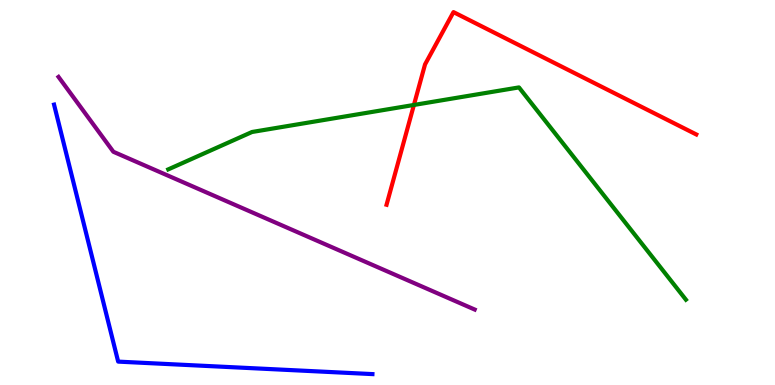[{'lines': ['blue', 'red'], 'intersections': []}, {'lines': ['green', 'red'], 'intersections': [{'x': 5.34, 'y': 7.27}]}, {'lines': ['purple', 'red'], 'intersections': []}, {'lines': ['blue', 'green'], 'intersections': []}, {'lines': ['blue', 'purple'], 'intersections': []}, {'lines': ['green', 'purple'], 'intersections': []}]